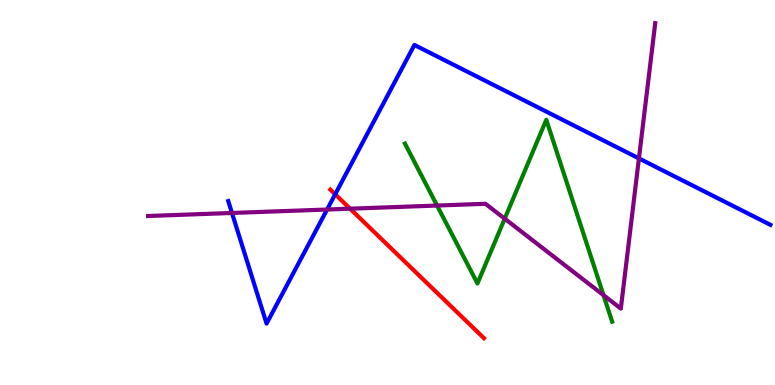[{'lines': ['blue', 'red'], 'intersections': [{'x': 4.32, 'y': 4.95}]}, {'lines': ['green', 'red'], 'intersections': []}, {'lines': ['purple', 'red'], 'intersections': [{'x': 4.52, 'y': 4.58}]}, {'lines': ['blue', 'green'], 'intersections': []}, {'lines': ['blue', 'purple'], 'intersections': [{'x': 2.99, 'y': 4.47}, {'x': 4.22, 'y': 4.56}, {'x': 8.24, 'y': 5.89}]}, {'lines': ['green', 'purple'], 'intersections': [{'x': 5.64, 'y': 4.66}, {'x': 6.51, 'y': 4.32}, {'x': 7.79, 'y': 2.33}]}]